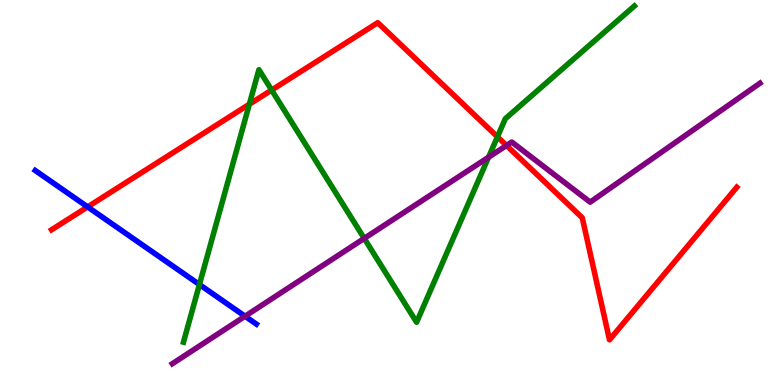[{'lines': ['blue', 'red'], 'intersections': [{'x': 1.13, 'y': 4.63}]}, {'lines': ['green', 'red'], 'intersections': [{'x': 3.22, 'y': 7.29}, {'x': 3.51, 'y': 7.66}, {'x': 6.42, 'y': 6.45}]}, {'lines': ['purple', 'red'], 'intersections': [{'x': 6.54, 'y': 6.22}]}, {'lines': ['blue', 'green'], 'intersections': [{'x': 2.57, 'y': 2.61}]}, {'lines': ['blue', 'purple'], 'intersections': [{'x': 3.16, 'y': 1.79}]}, {'lines': ['green', 'purple'], 'intersections': [{'x': 4.7, 'y': 3.81}, {'x': 6.3, 'y': 5.92}]}]